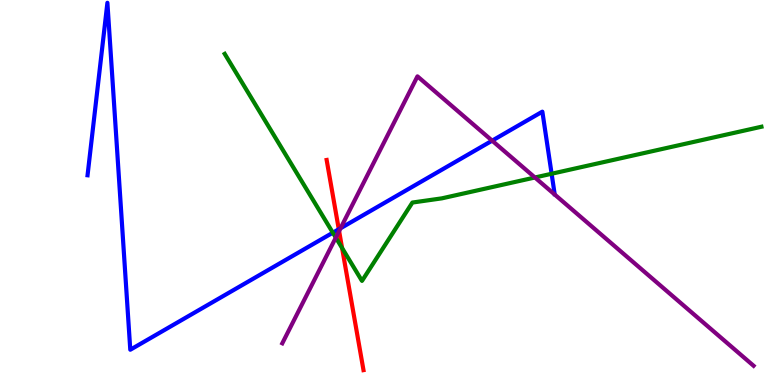[{'lines': ['blue', 'red'], 'intersections': [{'x': 4.37, 'y': 4.05}]}, {'lines': ['green', 'red'], 'intersections': [{'x': 4.41, 'y': 3.56}]}, {'lines': ['purple', 'red'], 'intersections': [{'x': 4.38, 'y': 4.0}]}, {'lines': ['blue', 'green'], 'intersections': [{'x': 4.29, 'y': 3.96}, {'x': 7.12, 'y': 5.49}]}, {'lines': ['blue', 'purple'], 'intersections': [{'x': 4.39, 'y': 4.07}, {'x': 6.35, 'y': 6.35}]}, {'lines': ['green', 'purple'], 'intersections': [{'x': 4.33, 'y': 3.83}, {'x': 6.9, 'y': 5.39}]}]